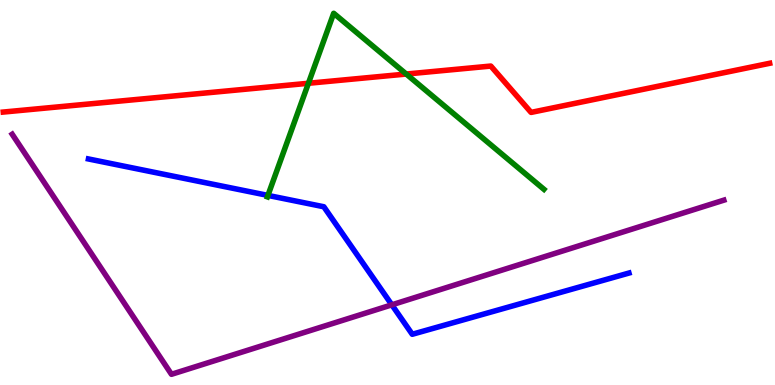[{'lines': ['blue', 'red'], 'intersections': []}, {'lines': ['green', 'red'], 'intersections': [{'x': 3.98, 'y': 7.84}, {'x': 5.24, 'y': 8.08}]}, {'lines': ['purple', 'red'], 'intersections': []}, {'lines': ['blue', 'green'], 'intersections': [{'x': 3.46, 'y': 4.92}]}, {'lines': ['blue', 'purple'], 'intersections': [{'x': 5.06, 'y': 2.08}]}, {'lines': ['green', 'purple'], 'intersections': []}]